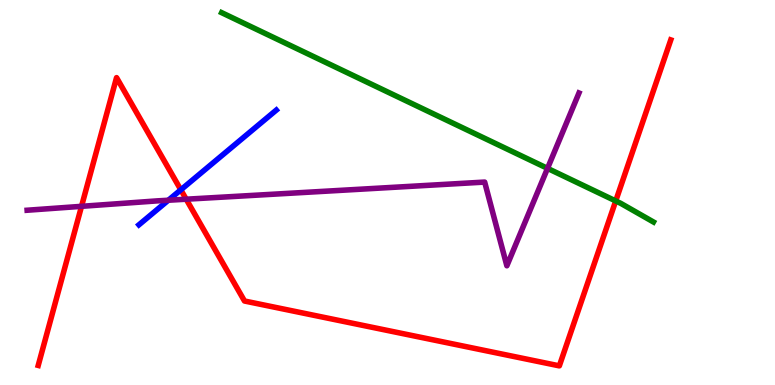[{'lines': ['blue', 'red'], 'intersections': [{'x': 2.33, 'y': 5.07}]}, {'lines': ['green', 'red'], 'intersections': [{'x': 7.94, 'y': 4.78}]}, {'lines': ['purple', 'red'], 'intersections': [{'x': 1.05, 'y': 4.64}, {'x': 2.4, 'y': 4.83}]}, {'lines': ['blue', 'green'], 'intersections': []}, {'lines': ['blue', 'purple'], 'intersections': [{'x': 2.17, 'y': 4.8}]}, {'lines': ['green', 'purple'], 'intersections': [{'x': 7.06, 'y': 5.63}]}]